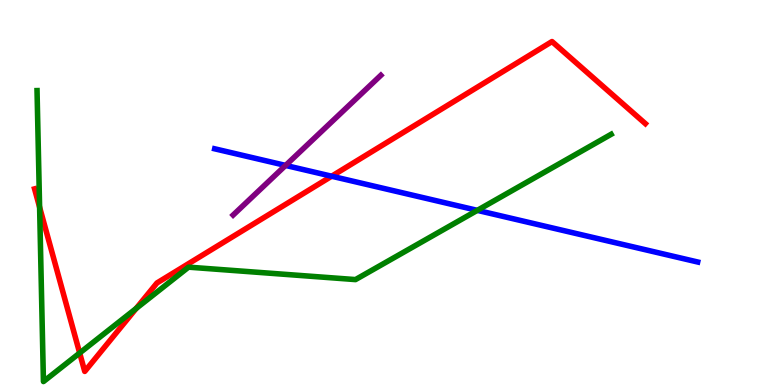[{'lines': ['blue', 'red'], 'intersections': [{'x': 4.28, 'y': 5.42}]}, {'lines': ['green', 'red'], 'intersections': [{'x': 0.511, 'y': 4.62}, {'x': 1.03, 'y': 0.831}, {'x': 1.76, 'y': 1.99}]}, {'lines': ['purple', 'red'], 'intersections': []}, {'lines': ['blue', 'green'], 'intersections': [{'x': 6.16, 'y': 4.54}]}, {'lines': ['blue', 'purple'], 'intersections': [{'x': 3.69, 'y': 5.7}]}, {'lines': ['green', 'purple'], 'intersections': []}]